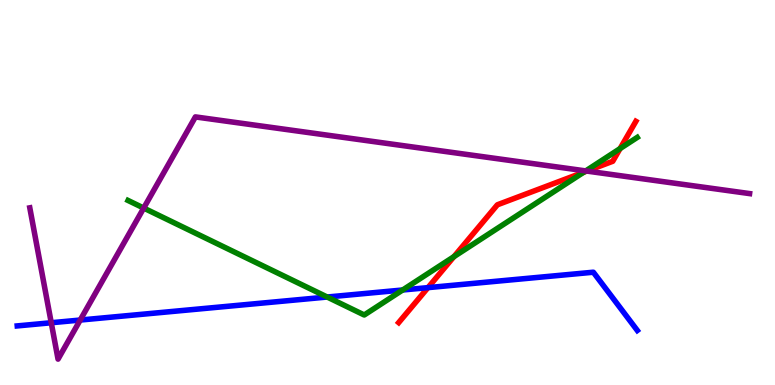[{'lines': ['blue', 'red'], 'intersections': [{'x': 5.52, 'y': 2.53}]}, {'lines': ['green', 'red'], 'intersections': [{'x': 5.86, 'y': 3.33}, {'x': 7.53, 'y': 5.53}, {'x': 8.0, 'y': 6.14}]}, {'lines': ['purple', 'red'], 'intersections': [{'x': 7.57, 'y': 5.56}]}, {'lines': ['blue', 'green'], 'intersections': [{'x': 4.22, 'y': 2.29}, {'x': 5.2, 'y': 2.47}]}, {'lines': ['blue', 'purple'], 'intersections': [{'x': 0.661, 'y': 1.62}, {'x': 1.03, 'y': 1.69}]}, {'lines': ['green', 'purple'], 'intersections': [{'x': 1.85, 'y': 4.6}, {'x': 7.56, 'y': 5.56}]}]